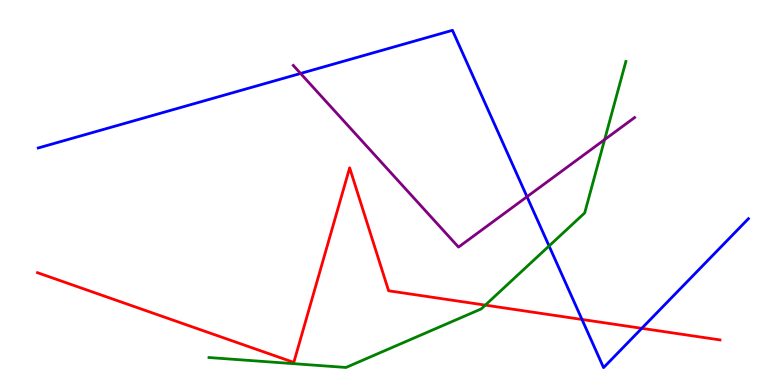[{'lines': ['blue', 'red'], 'intersections': [{'x': 7.51, 'y': 1.7}, {'x': 8.28, 'y': 1.47}]}, {'lines': ['green', 'red'], 'intersections': [{'x': 6.26, 'y': 2.07}]}, {'lines': ['purple', 'red'], 'intersections': []}, {'lines': ['blue', 'green'], 'intersections': [{'x': 7.08, 'y': 3.61}]}, {'lines': ['blue', 'purple'], 'intersections': [{'x': 3.88, 'y': 8.09}, {'x': 6.8, 'y': 4.89}]}, {'lines': ['green', 'purple'], 'intersections': [{'x': 7.8, 'y': 6.37}]}]